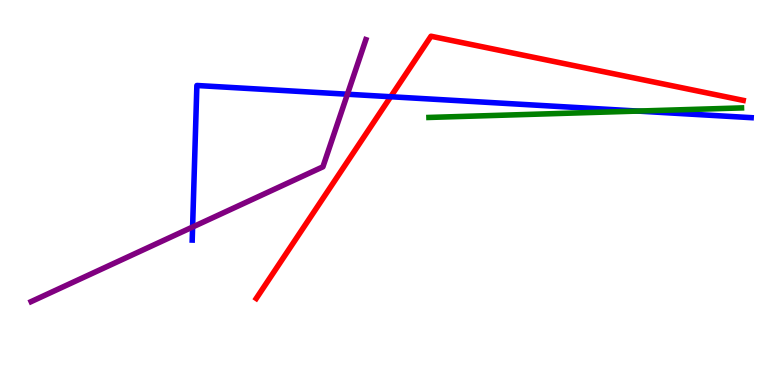[{'lines': ['blue', 'red'], 'intersections': [{'x': 5.04, 'y': 7.49}]}, {'lines': ['green', 'red'], 'intersections': []}, {'lines': ['purple', 'red'], 'intersections': []}, {'lines': ['blue', 'green'], 'intersections': [{'x': 8.23, 'y': 7.11}]}, {'lines': ['blue', 'purple'], 'intersections': [{'x': 2.49, 'y': 4.1}, {'x': 4.48, 'y': 7.55}]}, {'lines': ['green', 'purple'], 'intersections': []}]